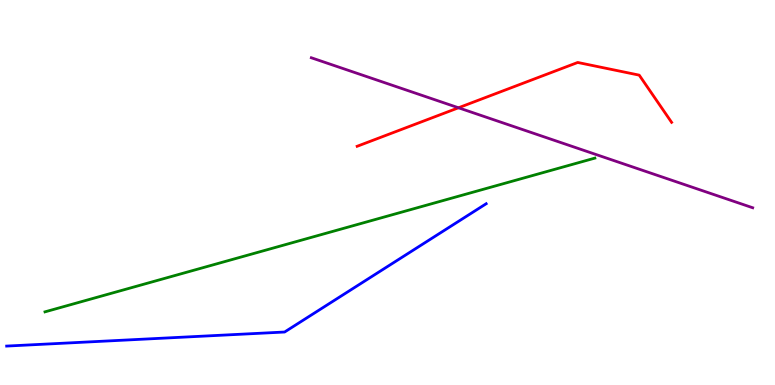[{'lines': ['blue', 'red'], 'intersections': []}, {'lines': ['green', 'red'], 'intersections': []}, {'lines': ['purple', 'red'], 'intersections': [{'x': 5.92, 'y': 7.2}]}, {'lines': ['blue', 'green'], 'intersections': []}, {'lines': ['blue', 'purple'], 'intersections': []}, {'lines': ['green', 'purple'], 'intersections': []}]